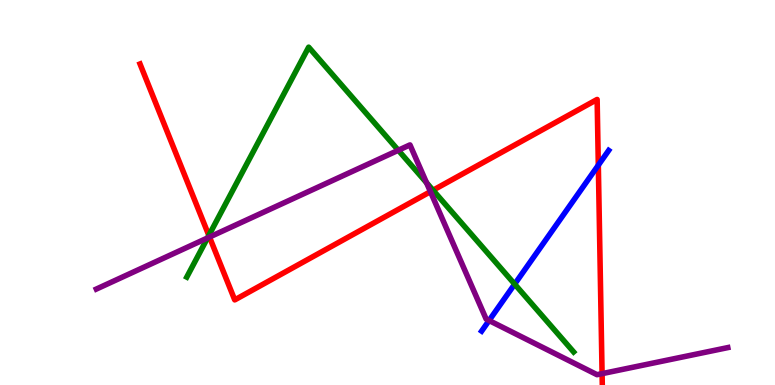[{'lines': ['blue', 'red'], 'intersections': [{'x': 7.72, 'y': 5.71}]}, {'lines': ['green', 'red'], 'intersections': [{'x': 2.69, 'y': 3.88}, {'x': 5.59, 'y': 5.06}]}, {'lines': ['purple', 'red'], 'intersections': [{'x': 2.7, 'y': 3.84}, {'x': 5.55, 'y': 5.02}, {'x': 7.77, 'y': 0.295}]}, {'lines': ['blue', 'green'], 'intersections': [{'x': 6.64, 'y': 2.62}]}, {'lines': ['blue', 'purple'], 'intersections': [{'x': 6.31, 'y': 1.67}]}, {'lines': ['green', 'purple'], 'intersections': [{'x': 2.68, 'y': 3.82}, {'x': 5.14, 'y': 6.1}, {'x': 5.5, 'y': 5.25}]}]